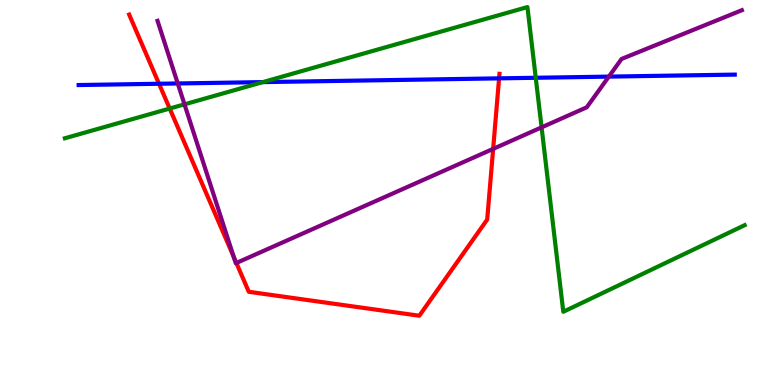[{'lines': ['blue', 'red'], 'intersections': [{'x': 2.05, 'y': 7.82}, {'x': 6.44, 'y': 7.96}]}, {'lines': ['green', 'red'], 'intersections': [{'x': 2.19, 'y': 7.18}]}, {'lines': ['purple', 'red'], 'intersections': [{'x': 3.02, 'y': 3.33}, {'x': 3.05, 'y': 3.17}, {'x': 6.36, 'y': 6.13}]}, {'lines': ['blue', 'green'], 'intersections': [{'x': 3.39, 'y': 7.87}, {'x': 6.91, 'y': 7.98}]}, {'lines': ['blue', 'purple'], 'intersections': [{'x': 2.29, 'y': 7.83}, {'x': 7.86, 'y': 8.01}]}, {'lines': ['green', 'purple'], 'intersections': [{'x': 2.38, 'y': 7.29}, {'x': 6.99, 'y': 6.69}]}]